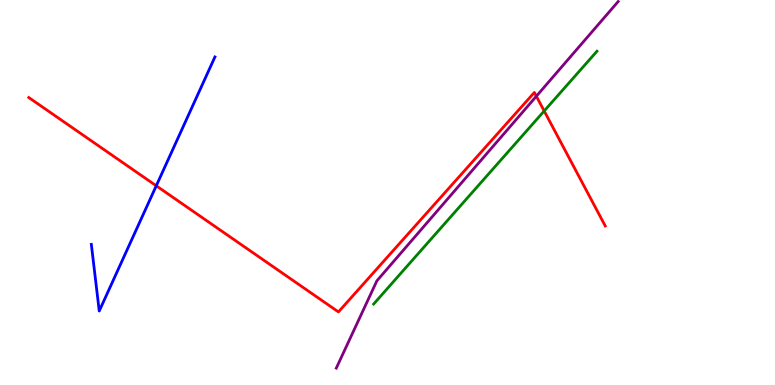[{'lines': ['blue', 'red'], 'intersections': [{'x': 2.02, 'y': 5.17}]}, {'lines': ['green', 'red'], 'intersections': [{'x': 7.02, 'y': 7.12}]}, {'lines': ['purple', 'red'], 'intersections': [{'x': 6.92, 'y': 7.5}]}, {'lines': ['blue', 'green'], 'intersections': []}, {'lines': ['blue', 'purple'], 'intersections': []}, {'lines': ['green', 'purple'], 'intersections': []}]